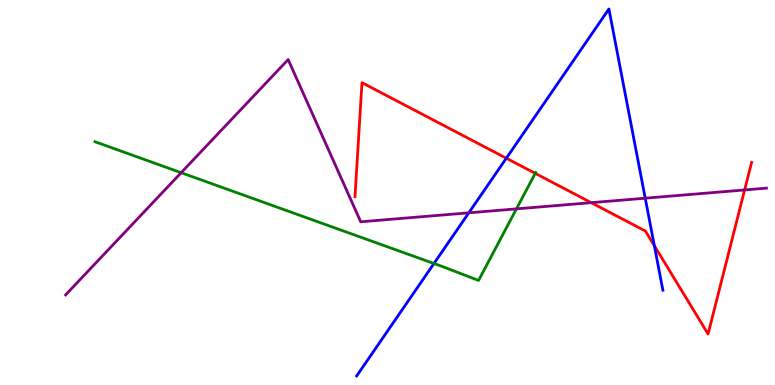[{'lines': ['blue', 'red'], 'intersections': [{'x': 6.53, 'y': 5.89}, {'x': 8.44, 'y': 3.62}]}, {'lines': ['green', 'red'], 'intersections': [{'x': 6.91, 'y': 5.5}]}, {'lines': ['purple', 'red'], 'intersections': [{'x': 7.63, 'y': 4.74}, {'x': 9.61, 'y': 5.07}]}, {'lines': ['blue', 'green'], 'intersections': [{'x': 5.6, 'y': 3.16}]}, {'lines': ['blue', 'purple'], 'intersections': [{'x': 6.05, 'y': 4.47}, {'x': 8.33, 'y': 4.85}]}, {'lines': ['green', 'purple'], 'intersections': [{'x': 2.34, 'y': 5.51}, {'x': 6.66, 'y': 4.57}]}]